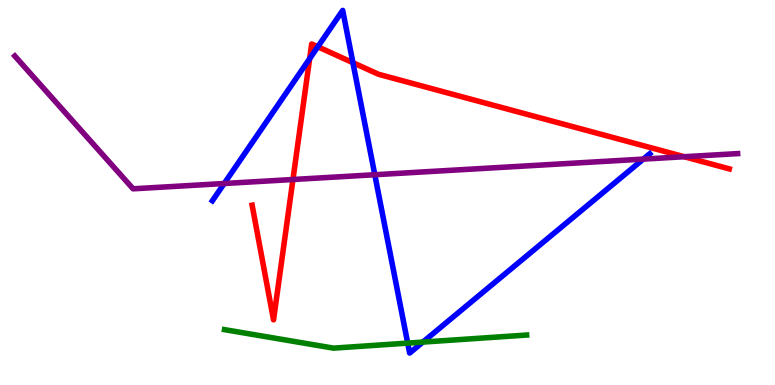[{'lines': ['blue', 'red'], 'intersections': [{'x': 4.0, 'y': 8.48}, {'x': 4.1, 'y': 8.79}, {'x': 4.55, 'y': 8.37}]}, {'lines': ['green', 'red'], 'intersections': []}, {'lines': ['purple', 'red'], 'intersections': [{'x': 3.78, 'y': 5.34}, {'x': 8.83, 'y': 5.93}]}, {'lines': ['blue', 'green'], 'intersections': [{'x': 5.26, 'y': 1.09}, {'x': 5.46, 'y': 1.11}]}, {'lines': ['blue', 'purple'], 'intersections': [{'x': 2.89, 'y': 5.23}, {'x': 4.84, 'y': 5.46}, {'x': 8.3, 'y': 5.87}]}, {'lines': ['green', 'purple'], 'intersections': []}]